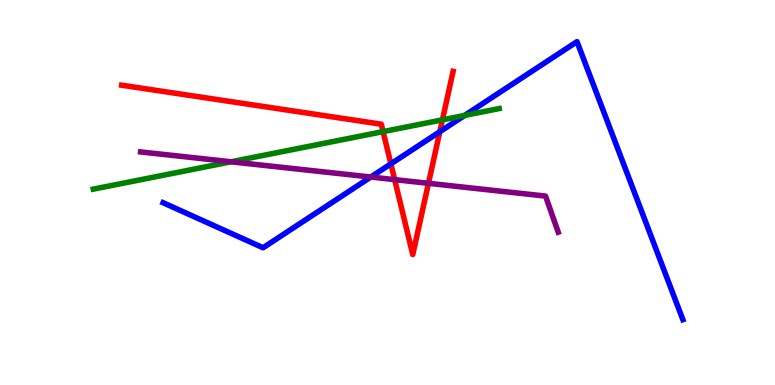[{'lines': ['blue', 'red'], 'intersections': [{'x': 5.04, 'y': 5.74}, {'x': 5.68, 'y': 6.58}]}, {'lines': ['green', 'red'], 'intersections': [{'x': 4.94, 'y': 6.58}, {'x': 5.71, 'y': 6.89}]}, {'lines': ['purple', 'red'], 'intersections': [{'x': 5.09, 'y': 5.33}, {'x': 5.53, 'y': 5.24}]}, {'lines': ['blue', 'green'], 'intersections': [{'x': 6.0, 'y': 7.0}]}, {'lines': ['blue', 'purple'], 'intersections': [{'x': 4.78, 'y': 5.4}]}, {'lines': ['green', 'purple'], 'intersections': [{'x': 2.98, 'y': 5.8}]}]